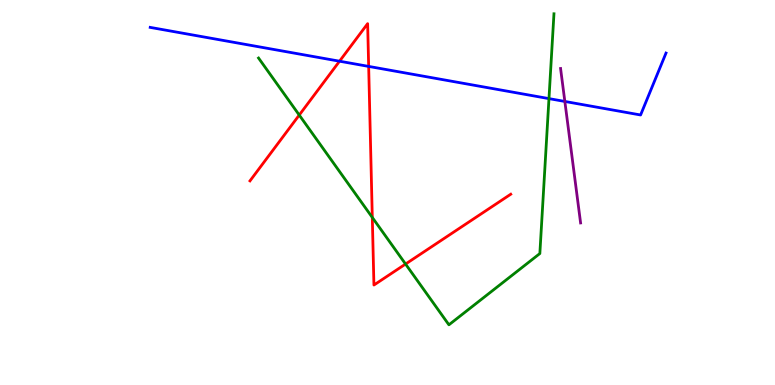[{'lines': ['blue', 'red'], 'intersections': [{'x': 4.38, 'y': 8.41}, {'x': 4.76, 'y': 8.28}]}, {'lines': ['green', 'red'], 'intersections': [{'x': 3.86, 'y': 7.01}, {'x': 4.8, 'y': 4.35}, {'x': 5.23, 'y': 3.14}]}, {'lines': ['purple', 'red'], 'intersections': []}, {'lines': ['blue', 'green'], 'intersections': [{'x': 7.08, 'y': 7.44}]}, {'lines': ['blue', 'purple'], 'intersections': [{'x': 7.29, 'y': 7.36}]}, {'lines': ['green', 'purple'], 'intersections': []}]